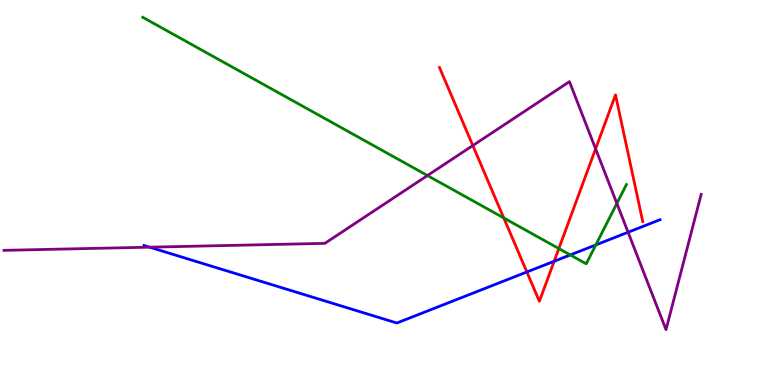[{'lines': ['blue', 'red'], 'intersections': [{'x': 6.8, 'y': 2.94}, {'x': 7.15, 'y': 3.21}]}, {'lines': ['green', 'red'], 'intersections': [{'x': 6.5, 'y': 4.34}, {'x': 7.21, 'y': 3.54}]}, {'lines': ['purple', 'red'], 'intersections': [{'x': 6.1, 'y': 6.22}, {'x': 7.69, 'y': 6.13}]}, {'lines': ['blue', 'green'], 'intersections': [{'x': 7.36, 'y': 3.38}, {'x': 7.69, 'y': 3.64}]}, {'lines': ['blue', 'purple'], 'intersections': [{'x': 1.93, 'y': 3.58}, {'x': 8.1, 'y': 3.97}]}, {'lines': ['green', 'purple'], 'intersections': [{'x': 5.52, 'y': 5.44}, {'x': 7.96, 'y': 4.72}]}]